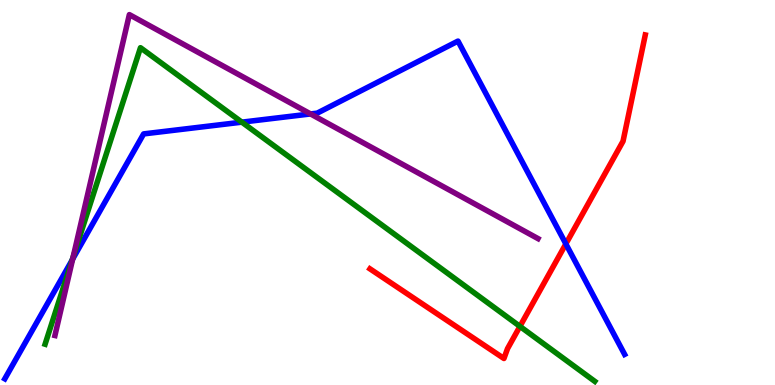[{'lines': ['blue', 'red'], 'intersections': [{'x': 7.3, 'y': 3.66}]}, {'lines': ['green', 'red'], 'intersections': [{'x': 6.71, 'y': 1.52}]}, {'lines': ['purple', 'red'], 'intersections': []}, {'lines': ['blue', 'green'], 'intersections': [{'x': 0.932, 'y': 3.25}, {'x': 3.12, 'y': 6.83}]}, {'lines': ['blue', 'purple'], 'intersections': [{'x': 0.937, 'y': 3.27}, {'x': 4.01, 'y': 7.04}]}, {'lines': ['green', 'purple'], 'intersections': [{'x': 0.944, 'y': 3.33}]}]